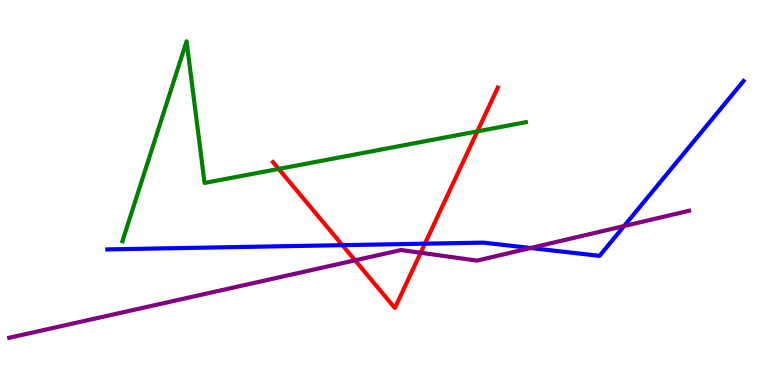[{'lines': ['blue', 'red'], 'intersections': [{'x': 4.42, 'y': 3.63}, {'x': 5.48, 'y': 3.67}]}, {'lines': ['green', 'red'], 'intersections': [{'x': 3.6, 'y': 5.61}, {'x': 6.16, 'y': 6.59}]}, {'lines': ['purple', 'red'], 'intersections': [{'x': 4.58, 'y': 3.24}, {'x': 5.43, 'y': 3.44}]}, {'lines': ['blue', 'green'], 'intersections': []}, {'lines': ['blue', 'purple'], 'intersections': [{'x': 6.85, 'y': 3.56}, {'x': 8.05, 'y': 4.13}]}, {'lines': ['green', 'purple'], 'intersections': []}]